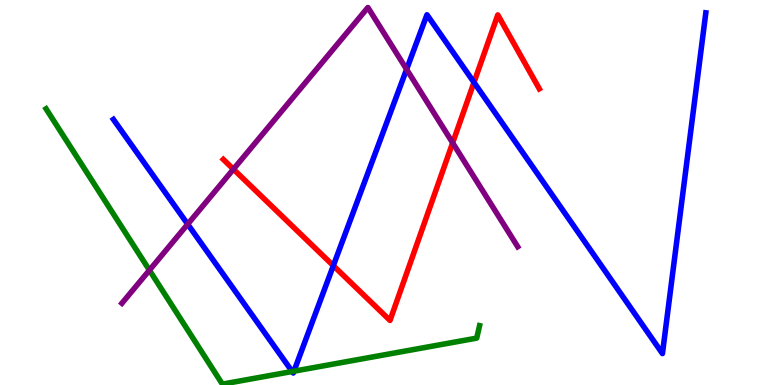[{'lines': ['blue', 'red'], 'intersections': [{'x': 4.3, 'y': 3.1}, {'x': 6.12, 'y': 7.86}]}, {'lines': ['green', 'red'], 'intersections': []}, {'lines': ['purple', 'red'], 'intersections': [{'x': 3.01, 'y': 5.61}, {'x': 5.84, 'y': 6.29}]}, {'lines': ['blue', 'green'], 'intersections': [{'x': 3.77, 'y': 0.351}, {'x': 3.79, 'y': 0.359}]}, {'lines': ['blue', 'purple'], 'intersections': [{'x': 2.42, 'y': 4.18}, {'x': 5.25, 'y': 8.2}]}, {'lines': ['green', 'purple'], 'intersections': [{'x': 1.93, 'y': 2.98}]}]